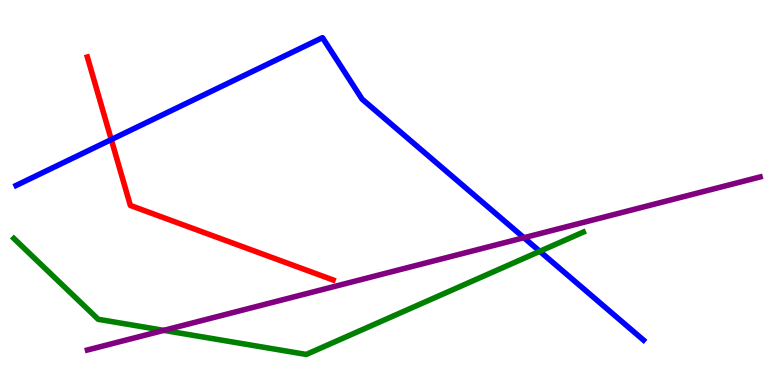[{'lines': ['blue', 'red'], 'intersections': [{'x': 1.44, 'y': 6.38}]}, {'lines': ['green', 'red'], 'intersections': []}, {'lines': ['purple', 'red'], 'intersections': []}, {'lines': ['blue', 'green'], 'intersections': [{'x': 6.97, 'y': 3.47}]}, {'lines': ['blue', 'purple'], 'intersections': [{'x': 6.76, 'y': 3.83}]}, {'lines': ['green', 'purple'], 'intersections': [{'x': 2.11, 'y': 1.42}]}]